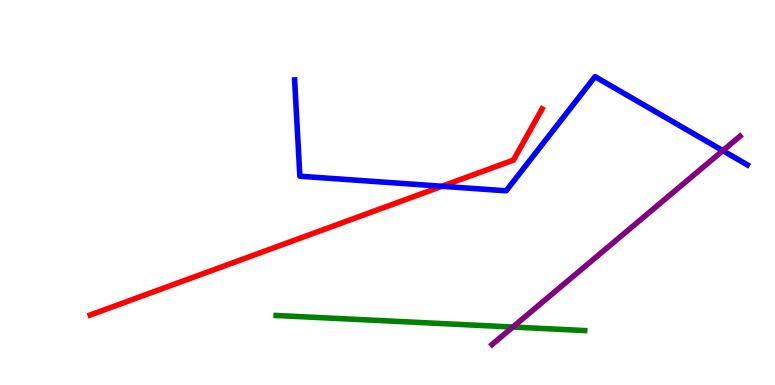[{'lines': ['blue', 'red'], 'intersections': [{'x': 5.7, 'y': 5.16}]}, {'lines': ['green', 'red'], 'intersections': []}, {'lines': ['purple', 'red'], 'intersections': []}, {'lines': ['blue', 'green'], 'intersections': []}, {'lines': ['blue', 'purple'], 'intersections': [{'x': 9.33, 'y': 6.09}]}, {'lines': ['green', 'purple'], 'intersections': [{'x': 6.62, 'y': 1.51}]}]